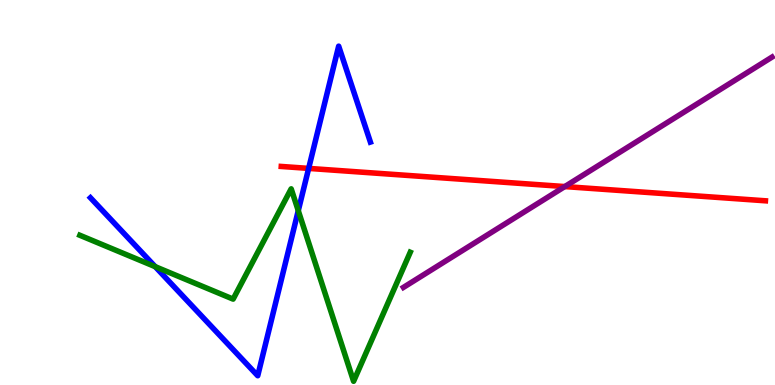[{'lines': ['blue', 'red'], 'intersections': [{'x': 3.98, 'y': 5.63}]}, {'lines': ['green', 'red'], 'intersections': []}, {'lines': ['purple', 'red'], 'intersections': [{'x': 7.29, 'y': 5.15}]}, {'lines': ['blue', 'green'], 'intersections': [{'x': 2.0, 'y': 3.07}, {'x': 3.85, 'y': 4.53}]}, {'lines': ['blue', 'purple'], 'intersections': []}, {'lines': ['green', 'purple'], 'intersections': []}]